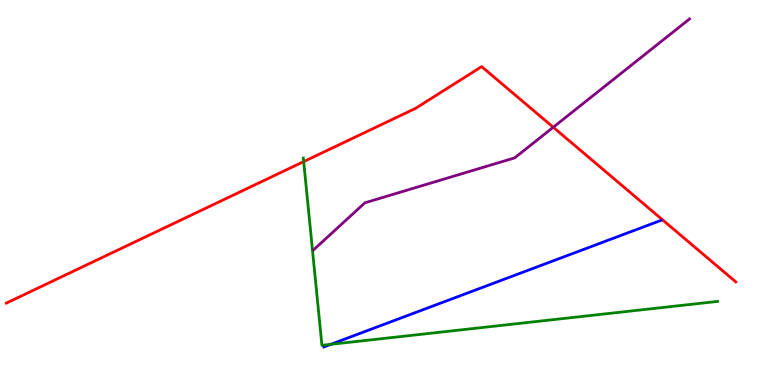[{'lines': ['blue', 'red'], 'intersections': []}, {'lines': ['green', 'red'], 'intersections': [{'x': 3.92, 'y': 5.8}]}, {'lines': ['purple', 'red'], 'intersections': [{'x': 7.14, 'y': 6.69}]}, {'lines': ['blue', 'green'], 'intersections': [{'x': 4.27, 'y': 1.06}]}, {'lines': ['blue', 'purple'], 'intersections': []}, {'lines': ['green', 'purple'], 'intersections': []}]